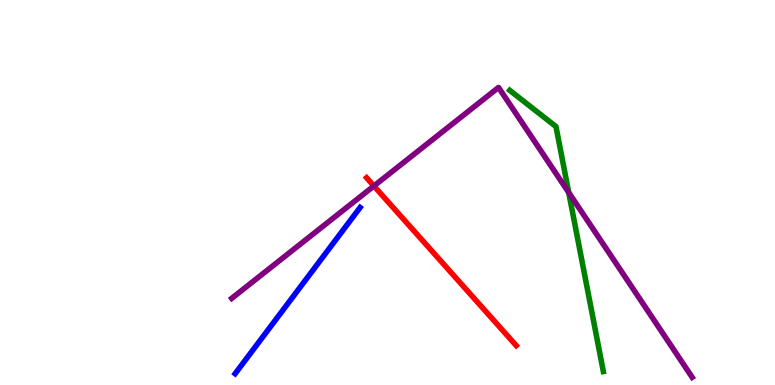[{'lines': ['blue', 'red'], 'intersections': []}, {'lines': ['green', 'red'], 'intersections': []}, {'lines': ['purple', 'red'], 'intersections': [{'x': 4.82, 'y': 5.17}]}, {'lines': ['blue', 'green'], 'intersections': []}, {'lines': ['blue', 'purple'], 'intersections': []}, {'lines': ['green', 'purple'], 'intersections': [{'x': 7.34, 'y': 5.0}]}]